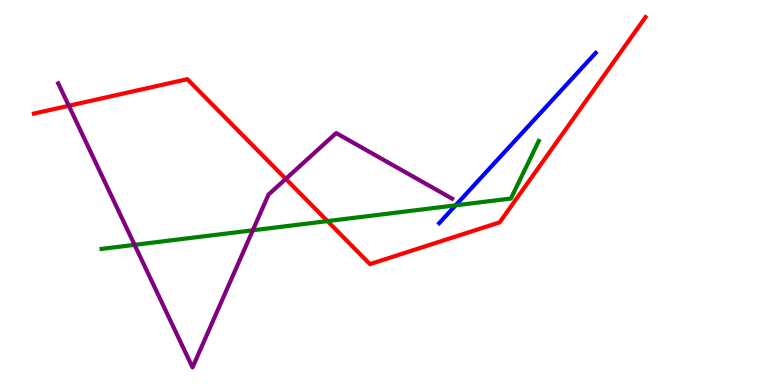[{'lines': ['blue', 'red'], 'intersections': []}, {'lines': ['green', 'red'], 'intersections': [{'x': 4.23, 'y': 4.26}]}, {'lines': ['purple', 'red'], 'intersections': [{'x': 0.888, 'y': 7.25}, {'x': 3.69, 'y': 5.35}]}, {'lines': ['blue', 'green'], 'intersections': [{'x': 5.88, 'y': 4.67}]}, {'lines': ['blue', 'purple'], 'intersections': []}, {'lines': ['green', 'purple'], 'intersections': [{'x': 1.74, 'y': 3.64}, {'x': 3.26, 'y': 4.02}]}]